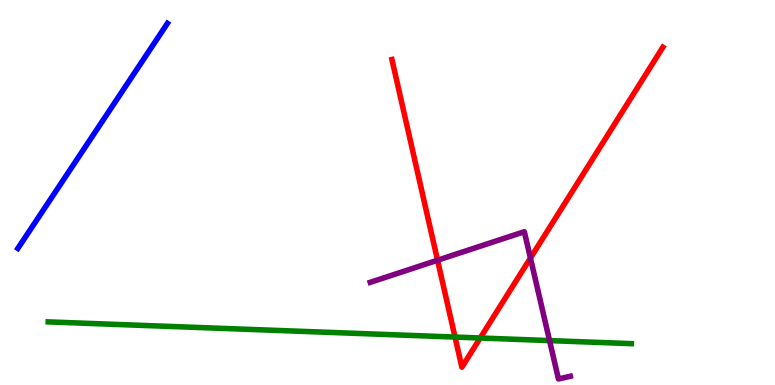[{'lines': ['blue', 'red'], 'intersections': []}, {'lines': ['green', 'red'], 'intersections': [{'x': 5.87, 'y': 1.25}, {'x': 6.2, 'y': 1.22}]}, {'lines': ['purple', 'red'], 'intersections': [{'x': 5.65, 'y': 3.24}, {'x': 6.84, 'y': 3.3}]}, {'lines': ['blue', 'green'], 'intersections': []}, {'lines': ['blue', 'purple'], 'intersections': []}, {'lines': ['green', 'purple'], 'intersections': [{'x': 7.09, 'y': 1.15}]}]